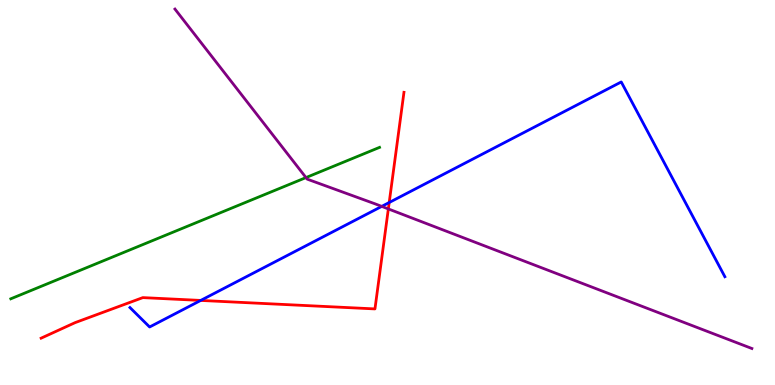[{'lines': ['blue', 'red'], 'intersections': [{'x': 2.59, 'y': 2.2}, {'x': 5.02, 'y': 4.74}]}, {'lines': ['green', 'red'], 'intersections': []}, {'lines': ['purple', 'red'], 'intersections': [{'x': 5.01, 'y': 4.57}]}, {'lines': ['blue', 'green'], 'intersections': []}, {'lines': ['blue', 'purple'], 'intersections': [{'x': 4.93, 'y': 4.64}]}, {'lines': ['green', 'purple'], 'intersections': [{'x': 3.95, 'y': 5.39}]}]